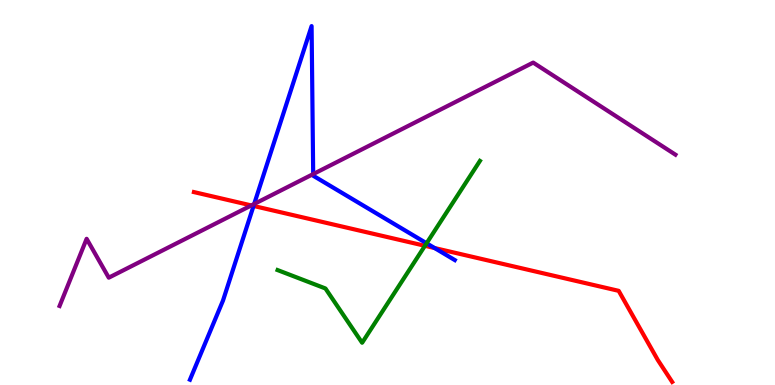[{'lines': ['blue', 'red'], 'intersections': [{'x': 3.27, 'y': 4.65}, {'x': 5.61, 'y': 3.56}]}, {'lines': ['green', 'red'], 'intersections': [{'x': 5.48, 'y': 3.62}]}, {'lines': ['purple', 'red'], 'intersections': [{'x': 3.24, 'y': 4.66}]}, {'lines': ['blue', 'green'], 'intersections': [{'x': 5.5, 'y': 3.68}]}, {'lines': ['blue', 'purple'], 'intersections': [{'x': 3.28, 'y': 4.7}, {'x': 4.04, 'y': 5.48}]}, {'lines': ['green', 'purple'], 'intersections': []}]